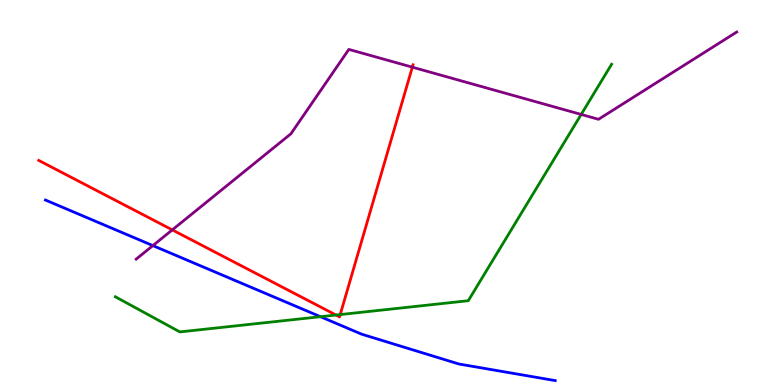[{'lines': ['blue', 'red'], 'intersections': []}, {'lines': ['green', 'red'], 'intersections': [{'x': 4.34, 'y': 1.82}, {'x': 4.39, 'y': 1.83}]}, {'lines': ['purple', 'red'], 'intersections': [{'x': 2.22, 'y': 4.03}, {'x': 5.32, 'y': 8.26}]}, {'lines': ['blue', 'green'], 'intersections': [{'x': 4.13, 'y': 1.77}]}, {'lines': ['blue', 'purple'], 'intersections': [{'x': 1.97, 'y': 3.62}]}, {'lines': ['green', 'purple'], 'intersections': [{'x': 7.5, 'y': 7.03}]}]